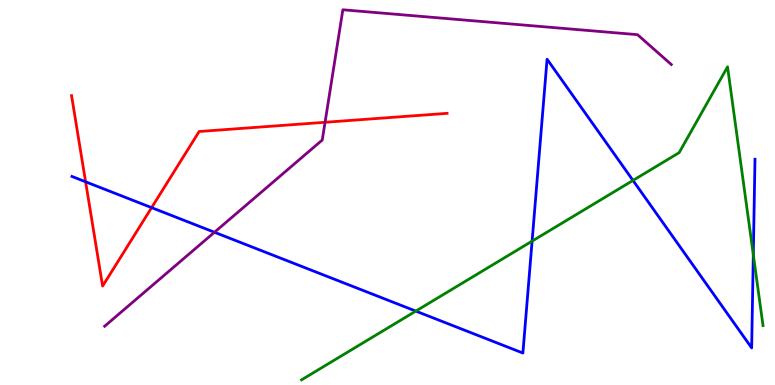[{'lines': ['blue', 'red'], 'intersections': [{'x': 1.1, 'y': 5.28}, {'x': 1.96, 'y': 4.61}]}, {'lines': ['green', 'red'], 'intersections': []}, {'lines': ['purple', 'red'], 'intersections': [{'x': 4.19, 'y': 6.82}]}, {'lines': ['blue', 'green'], 'intersections': [{'x': 5.37, 'y': 1.92}, {'x': 6.87, 'y': 3.74}, {'x': 8.17, 'y': 5.31}, {'x': 9.72, 'y': 3.38}]}, {'lines': ['blue', 'purple'], 'intersections': [{'x': 2.77, 'y': 3.97}]}, {'lines': ['green', 'purple'], 'intersections': []}]